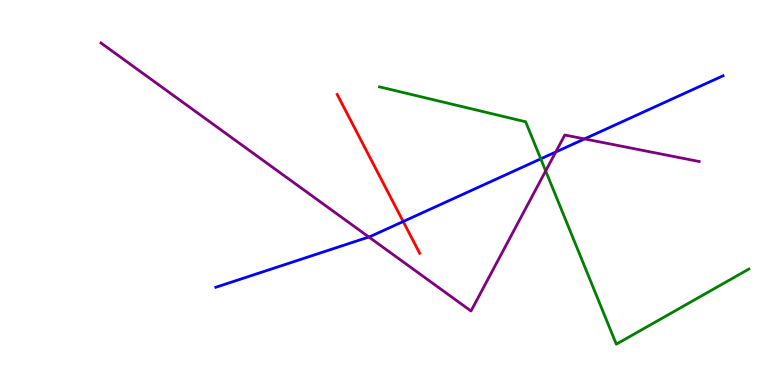[{'lines': ['blue', 'red'], 'intersections': [{'x': 5.2, 'y': 4.25}]}, {'lines': ['green', 'red'], 'intersections': []}, {'lines': ['purple', 'red'], 'intersections': []}, {'lines': ['blue', 'green'], 'intersections': [{'x': 6.98, 'y': 5.87}]}, {'lines': ['blue', 'purple'], 'intersections': [{'x': 4.76, 'y': 3.84}, {'x': 7.17, 'y': 6.05}, {'x': 7.54, 'y': 6.39}]}, {'lines': ['green', 'purple'], 'intersections': [{'x': 7.04, 'y': 5.56}]}]